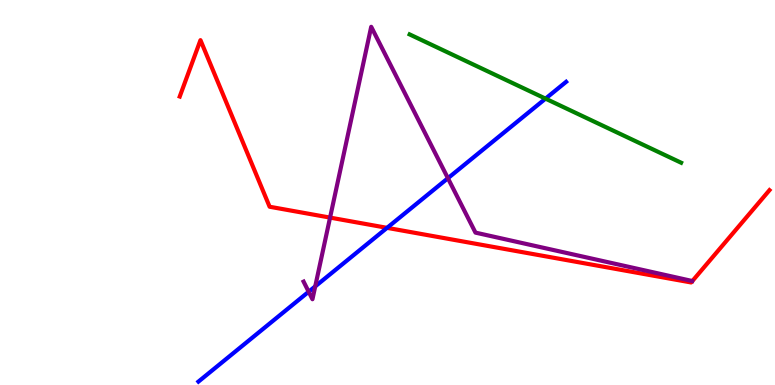[{'lines': ['blue', 'red'], 'intersections': [{'x': 4.99, 'y': 4.08}]}, {'lines': ['green', 'red'], 'intersections': []}, {'lines': ['purple', 'red'], 'intersections': [{'x': 4.26, 'y': 4.35}]}, {'lines': ['blue', 'green'], 'intersections': [{'x': 7.04, 'y': 7.44}]}, {'lines': ['blue', 'purple'], 'intersections': [{'x': 3.98, 'y': 2.42}, {'x': 4.07, 'y': 2.56}, {'x': 5.78, 'y': 5.37}]}, {'lines': ['green', 'purple'], 'intersections': []}]